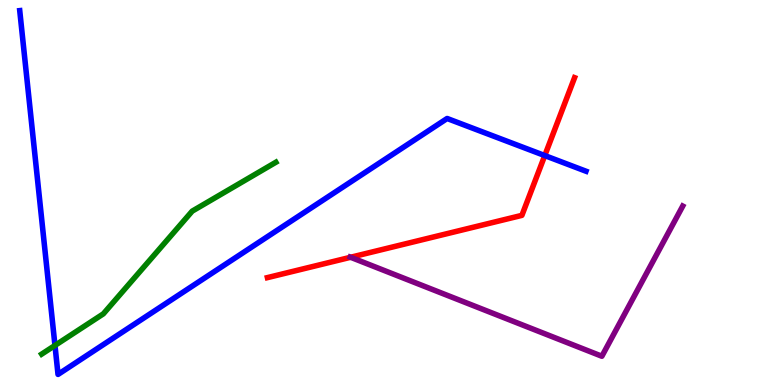[{'lines': ['blue', 'red'], 'intersections': [{'x': 7.03, 'y': 5.96}]}, {'lines': ['green', 'red'], 'intersections': []}, {'lines': ['purple', 'red'], 'intersections': [{'x': 4.52, 'y': 3.32}]}, {'lines': ['blue', 'green'], 'intersections': [{'x': 0.709, 'y': 1.03}]}, {'lines': ['blue', 'purple'], 'intersections': []}, {'lines': ['green', 'purple'], 'intersections': []}]